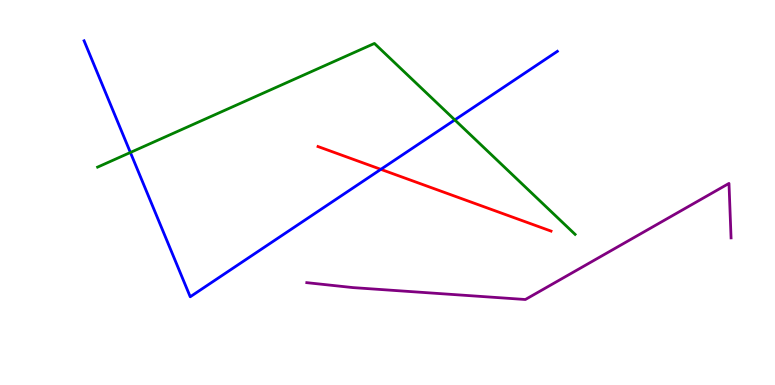[{'lines': ['blue', 'red'], 'intersections': [{'x': 4.91, 'y': 5.6}]}, {'lines': ['green', 'red'], 'intersections': []}, {'lines': ['purple', 'red'], 'intersections': []}, {'lines': ['blue', 'green'], 'intersections': [{'x': 1.68, 'y': 6.04}, {'x': 5.87, 'y': 6.89}]}, {'lines': ['blue', 'purple'], 'intersections': []}, {'lines': ['green', 'purple'], 'intersections': []}]